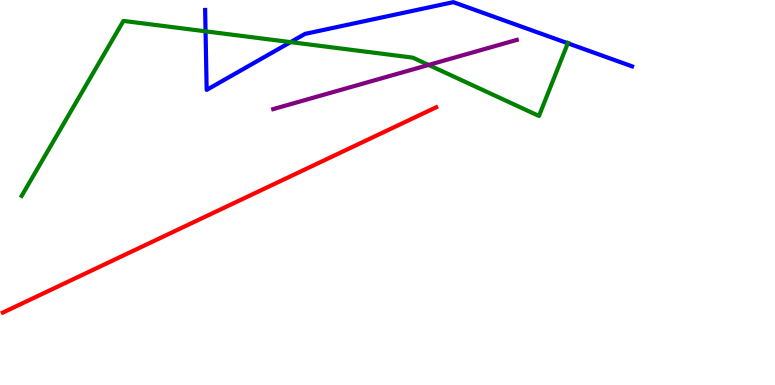[{'lines': ['blue', 'red'], 'intersections': []}, {'lines': ['green', 'red'], 'intersections': []}, {'lines': ['purple', 'red'], 'intersections': []}, {'lines': ['blue', 'green'], 'intersections': [{'x': 2.65, 'y': 9.19}, {'x': 3.75, 'y': 8.91}, {'x': 7.33, 'y': 8.88}]}, {'lines': ['blue', 'purple'], 'intersections': []}, {'lines': ['green', 'purple'], 'intersections': [{'x': 5.53, 'y': 8.31}]}]